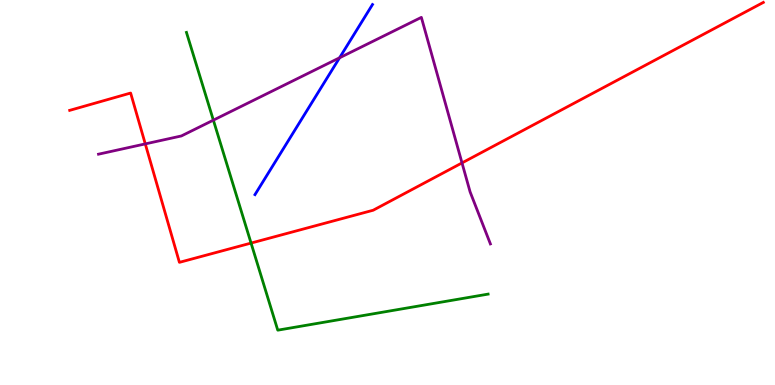[{'lines': ['blue', 'red'], 'intersections': []}, {'lines': ['green', 'red'], 'intersections': [{'x': 3.24, 'y': 3.69}]}, {'lines': ['purple', 'red'], 'intersections': [{'x': 1.87, 'y': 6.26}, {'x': 5.96, 'y': 5.77}]}, {'lines': ['blue', 'green'], 'intersections': []}, {'lines': ['blue', 'purple'], 'intersections': [{'x': 4.38, 'y': 8.5}]}, {'lines': ['green', 'purple'], 'intersections': [{'x': 2.75, 'y': 6.88}]}]